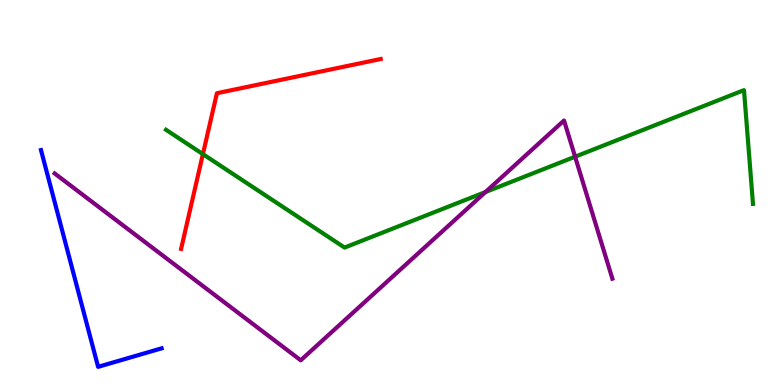[{'lines': ['blue', 'red'], 'intersections': []}, {'lines': ['green', 'red'], 'intersections': [{'x': 2.62, 'y': 6.0}]}, {'lines': ['purple', 'red'], 'intersections': []}, {'lines': ['blue', 'green'], 'intersections': []}, {'lines': ['blue', 'purple'], 'intersections': []}, {'lines': ['green', 'purple'], 'intersections': [{'x': 6.26, 'y': 5.01}, {'x': 7.42, 'y': 5.93}]}]